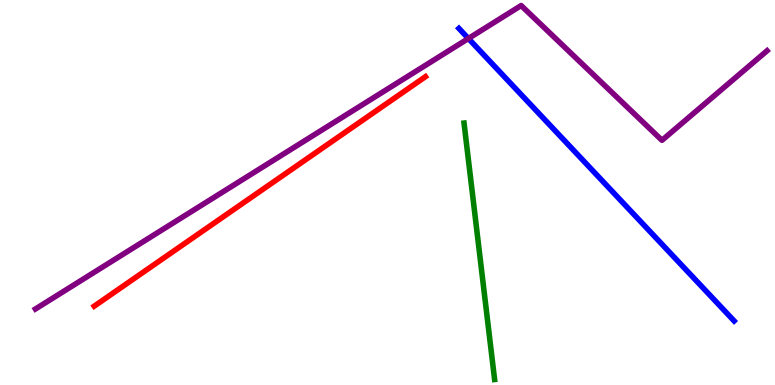[{'lines': ['blue', 'red'], 'intersections': []}, {'lines': ['green', 'red'], 'intersections': []}, {'lines': ['purple', 'red'], 'intersections': []}, {'lines': ['blue', 'green'], 'intersections': []}, {'lines': ['blue', 'purple'], 'intersections': [{'x': 6.04, 'y': 9.0}]}, {'lines': ['green', 'purple'], 'intersections': []}]